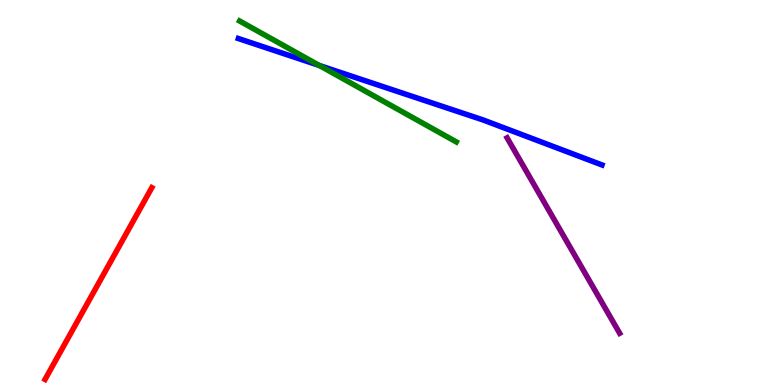[{'lines': ['blue', 'red'], 'intersections': []}, {'lines': ['green', 'red'], 'intersections': []}, {'lines': ['purple', 'red'], 'intersections': []}, {'lines': ['blue', 'green'], 'intersections': [{'x': 4.12, 'y': 8.3}]}, {'lines': ['blue', 'purple'], 'intersections': []}, {'lines': ['green', 'purple'], 'intersections': []}]